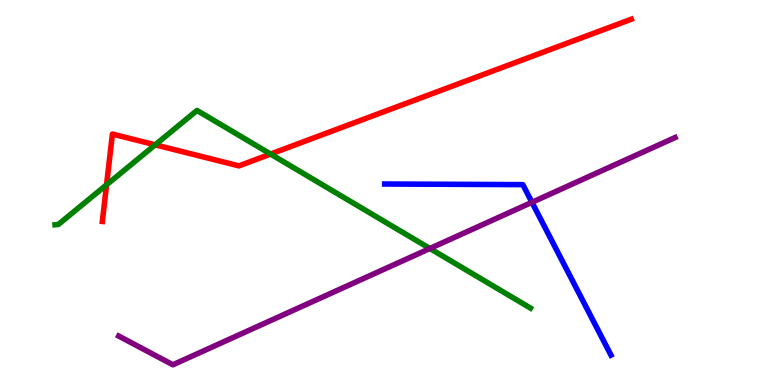[{'lines': ['blue', 'red'], 'intersections': []}, {'lines': ['green', 'red'], 'intersections': [{'x': 1.37, 'y': 5.2}, {'x': 2.0, 'y': 6.24}, {'x': 3.49, 'y': 6.0}]}, {'lines': ['purple', 'red'], 'intersections': []}, {'lines': ['blue', 'green'], 'intersections': []}, {'lines': ['blue', 'purple'], 'intersections': [{'x': 6.86, 'y': 4.75}]}, {'lines': ['green', 'purple'], 'intersections': [{'x': 5.55, 'y': 3.55}]}]